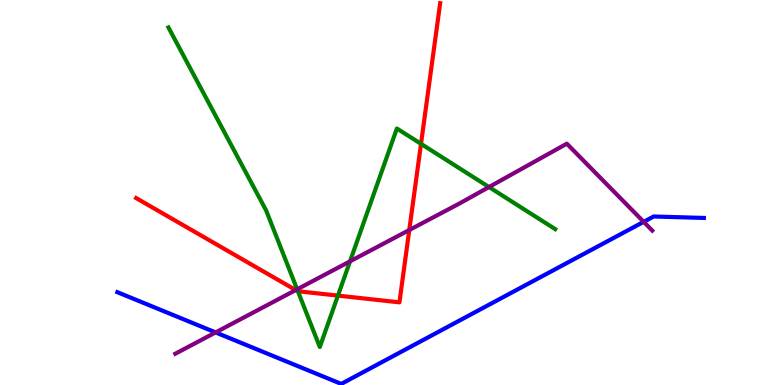[{'lines': ['blue', 'red'], 'intersections': []}, {'lines': ['green', 'red'], 'intersections': [{'x': 3.84, 'y': 2.44}, {'x': 4.36, 'y': 2.32}, {'x': 5.43, 'y': 6.26}]}, {'lines': ['purple', 'red'], 'intersections': [{'x': 3.82, 'y': 2.47}, {'x': 5.28, 'y': 4.03}]}, {'lines': ['blue', 'green'], 'intersections': []}, {'lines': ['blue', 'purple'], 'intersections': [{'x': 2.78, 'y': 1.37}, {'x': 8.31, 'y': 4.24}]}, {'lines': ['green', 'purple'], 'intersections': [{'x': 3.83, 'y': 2.49}, {'x': 4.52, 'y': 3.21}, {'x': 6.31, 'y': 5.14}]}]